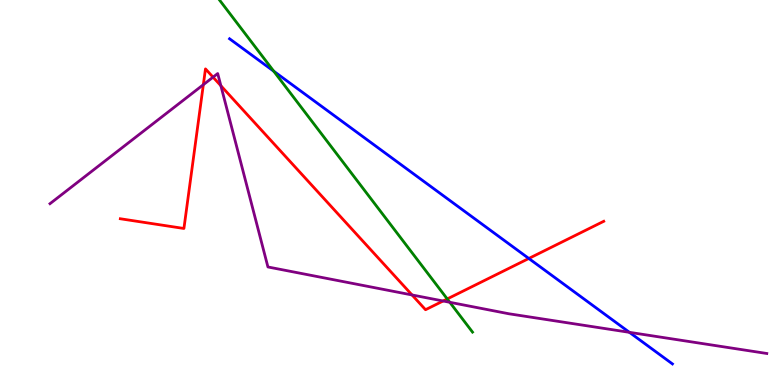[{'lines': ['blue', 'red'], 'intersections': [{'x': 6.82, 'y': 3.29}]}, {'lines': ['green', 'red'], 'intersections': [{'x': 5.77, 'y': 2.24}]}, {'lines': ['purple', 'red'], 'intersections': [{'x': 2.62, 'y': 7.8}, {'x': 2.75, 'y': 8.0}, {'x': 2.85, 'y': 7.77}, {'x': 5.32, 'y': 2.34}, {'x': 5.72, 'y': 2.18}]}, {'lines': ['blue', 'green'], 'intersections': [{'x': 3.53, 'y': 8.15}]}, {'lines': ['blue', 'purple'], 'intersections': [{'x': 8.12, 'y': 1.37}]}, {'lines': ['green', 'purple'], 'intersections': [{'x': 5.8, 'y': 2.15}]}]